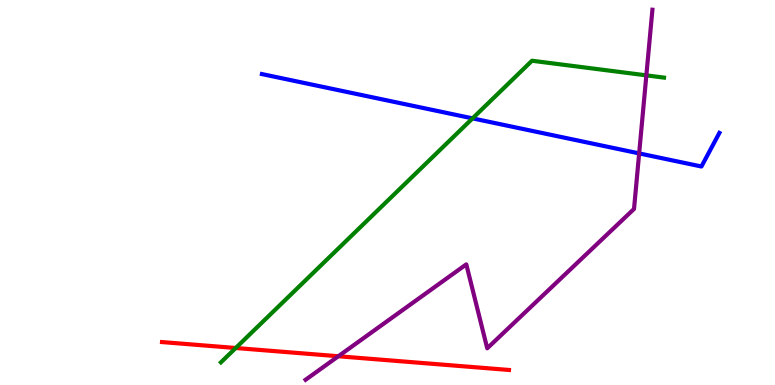[{'lines': ['blue', 'red'], 'intersections': []}, {'lines': ['green', 'red'], 'intersections': [{'x': 3.04, 'y': 0.961}]}, {'lines': ['purple', 'red'], 'intersections': [{'x': 4.37, 'y': 0.747}]}, {'lines': ['blue', 'green'], 'intersections': [{'x': 6.1, 'y': 6.93}]}, {'lines': ['blue', 'purple'], 'intersections': [{'x': 8.25, 'y': 6.02}]}, {'lines': ['green', 'purple'], 'intersections': [{'x': 8.34, 'y': 8.04}]}]